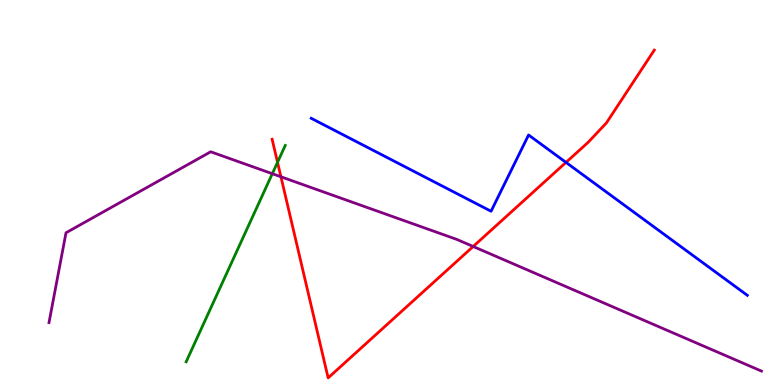[{'lines': ['blue', 'red'], 'intersections': [{'x': 7.3, 'y': 5.78}]}, {'lines': ['green', 'red'], 'intersections': [{'x': 3.58, 'y': 5.78}]}, {'lines': ['purple', 'red'], 'intersections': [{'x': 3.62, 'y': 5.41}, {'x': 6.11, 'y': 3.6}]}, {'lines': ['blue', 'green'], 'intersections': []}, {'lines': ['blue', 'purple'], 'intersections': []}, {'lines': ['green', 'purple'], 'intersections': [{'x': 3.51, 'y': 5.49}]}]